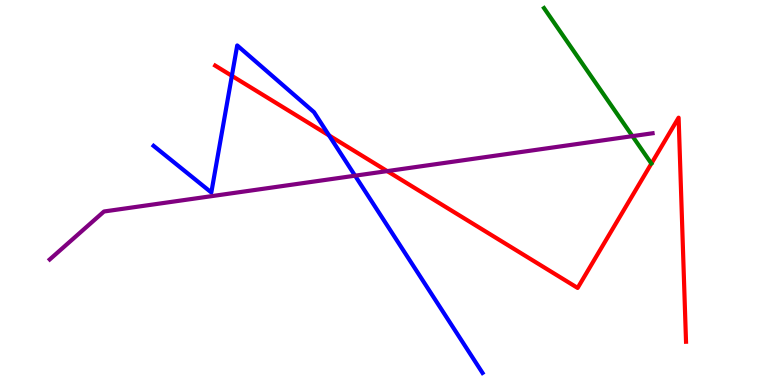[{'lines': ['blue', 'red'], 'intersections': [{'x': 2.99, 'y': 8.03}, {'x': 4.25, 'y': 6.48}]}, {'lines': ['green', 'red'], 'intersections': []}, {'lines': ['purple', 'red'], 'intersections': [{'x': 5.0, 'y': 5.56}]}, {'lines': ['blue', 'green'], 'intersections': []}, {'lines': ['blue', 'purple'], 'intersections': [{'x': 4.58, 'y': 5.44}]}, {'lines': ['green', 'purple'], 'intersections': [{'x': 8.16, 'y': 6.46}]}]